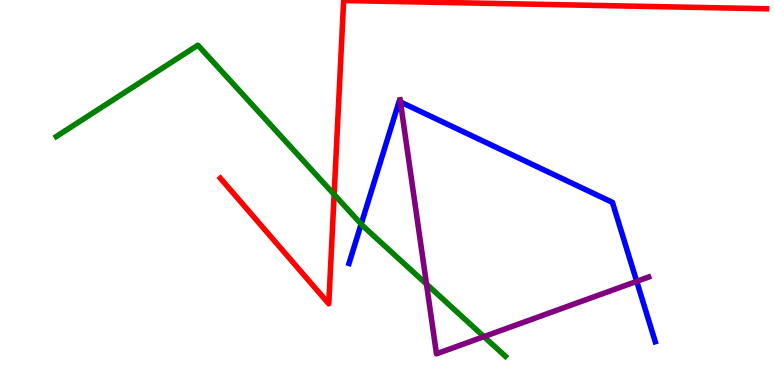[{'lines': ['blue', 'red'], 'intersections': []}, {'lines': ['green', 'red'], 'intersections': [{'x': 4.31, 'y': 4.95}]}, {'lines': ['purple', 'red'], 'intersections': []}, {'lines': ['blue', 'green'], 'intersections': [{'x': 4.66, 'y': 4.18}]}, {'lines': ['blue', 'purple'], 'intersections': [{'x': 5.17, 'y': 7.35}, {'x': 8.22, 'y': 2.69}]}, {'lines': ['green', 'purple'], 'intersections': [{'x': 5.5, 'y': 2.62}, {'x': 6.24, 'y': 1.26}]}]